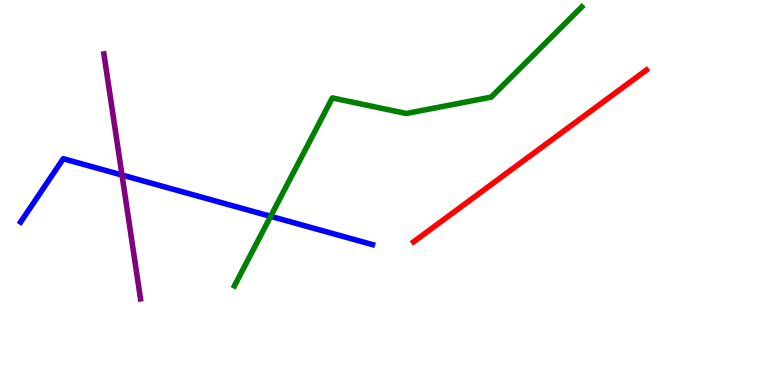[{'lines': ['blue', 'red'], 'intersections': []}, {'lines': ['green', 'red'], 'intersections': []}, {'lines': ['purple', 'red'], 'intersections': []}, {'lines': ['blue', 'green'], 'intersections': [{'x': 3.49, 'y': 4.38}]}, {'lines': ['blue', 'purple'], 'intersections': [{'x': 1.57, 'y': 5.45}]}, {'lines': ['green', 'purple'], 'intersections': []}]